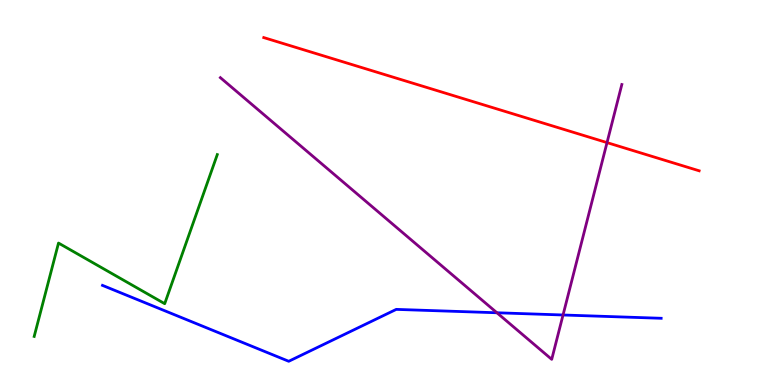[{'lines': ['blue', 'red'], 'intersections': []}, {'lines': ['green', 'red'], 'intersections': []}, {'lines': ['purple', 'red'], 'intersections': [{'x': 7.83, 'y': 6.3}]}, {'lines': ['blue', 'green'], 'intersections': []}, {'lines': ['blue', 'purple'], 'intersections': [{'x': 6.41, 'y': 1.88}, {'x': 7.27, 'y': 1.82}]}, {'lines': ['green', 'purple'], 'intersections': []}]